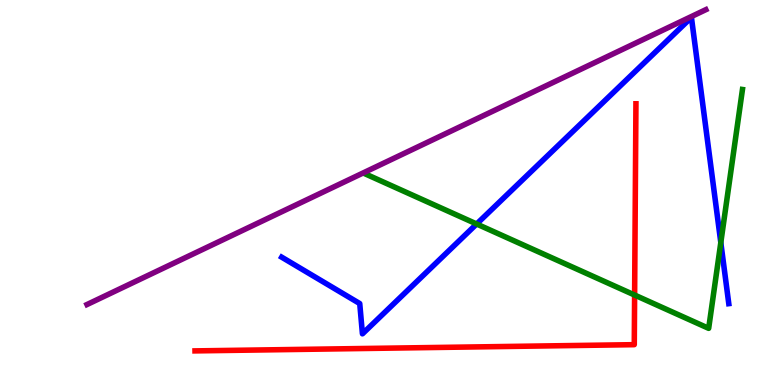[{'lines': ['blue', 'red'], 'intersections': []}, {'lines': ['green', 'red'], 'intersections': [{'x': 8.19, 'y': 2.34}]}, {'lines': ['purple', 'red'], 'intersections': []}, {'lines': ['blue', 'green'], 'intersections': [{'x': 6.15, 'y': 4.18}, {'x': 9.3, 'y': 3.7}]}, {'lines': ['blue', 'purple'], 'intersections': []}, {'lines': ['green', 'purple'], 'intersections': []}]